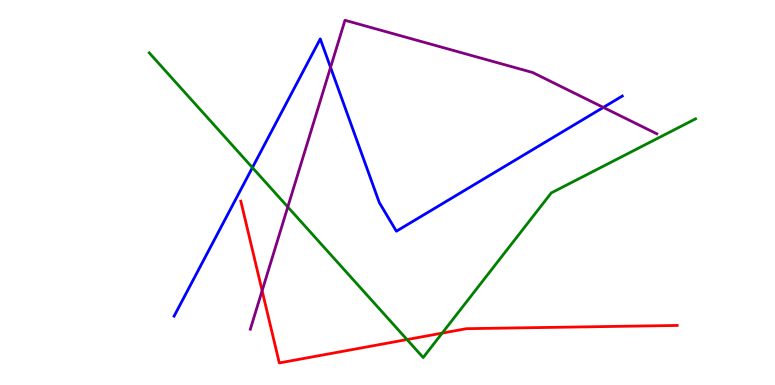[{'lines': ['blue', 'red'], 'intersections': []}, {'lines': ['green', 'red'], 'intersections': [{'x': 5.25, 'y': 1.18}, {'x': 5.71, 'y': 1.35}]}, {'lines': ['purple', 'red'], 'intersections': [{'x': 3.38, 'y': 2.45}]}, {'lines': ['blue', 'green'], 'intersections': [{'x': 3.26, 'y': 5.65}]}, {'lines': ['blue', 'purple'], 'intersections': [{'x': 4.27, 'y': 8.25}, {'x': 7.78, 'y': 7.21}]}, {'lines': ['green', 'purple'], 'intersections': [{'x': 3.71, 'y': 4.62}]}]